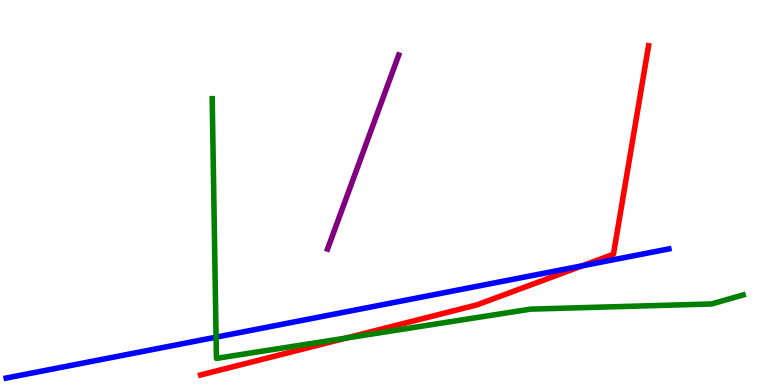[{'lines': ['blue', 'red'], 'intersections': [{'x': 7.51, 'y': 3.1}]}, {'lines': ['green', 'red'], 'intersections': [{'x': 4.47, 'y': 1.22}]}, {'lines': ['purple', 'red'], 'intersections': []}, {'lines': ['blue', 'green'], 'intersections': [{'x': 2.79, 'y': 1.24}]}, {'lines': ['blue', 'purple'], 'intersections': []}, {'lines': ['green', 'purple'], 'intersections': []}]